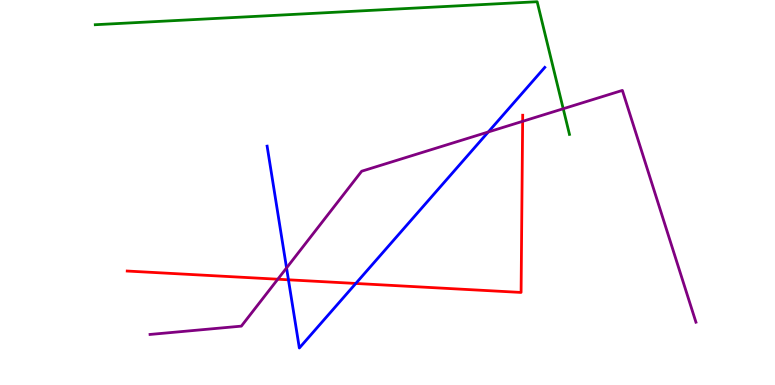[{'lines': ['blue', 'red'], 'intersections': [{'x': 3.72, 'y': 2.73}, {'x': 4.59, 'y': 2.64}]}, {'lines': ['green', 'red'], 'intersections': []}, {'lines': ['purple', 'red'], 'intersections': [{'x': 3.58, 'y': 2.75}, {'x': 6.74, 'y': 6.85}]}, {'lines': ['blue', 'green'], 'intersections': []}, {'lines': ['blue', 'purple'], 'intersections': [{'x': 3.7, 'y': 3.04}, {'x': 6.3, 'y': 6.57}]}, {'lines': ['green', 'purple'], 'intersections': [{'x': 7.27, 'y': 7.18}]}]